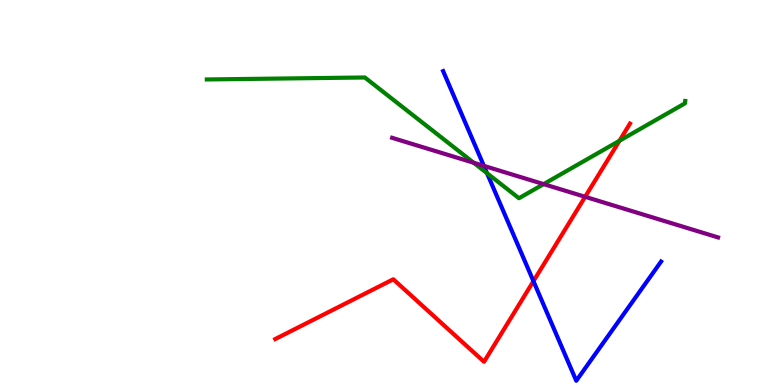[{'lines': ['blue', 'red'], 'intersections': [{'x': 6.88, 'y': 2.7}]}, {'lines': ['green', 'red'], 'intersections': [{'x': 7.99, 'y': 6.34}]}, {'lines': ['purple', 'red'], 'intersections': [{'x': 7.55, 'y': 4.89}]}, {'lines': ['blue', 'green'], 'intersections': [{'x': 6.28, 'y': 5.5}]}, {'lines': ['blue', 'purple'], 'intersections': [{'x': 6.24, 'y': 5.69}]}, {'lines': ['green', 'purple'], 'intersections': [{'x': 6.11, 'y': 5.77}, {'x': 7.01, 'y': 5.22}]}]